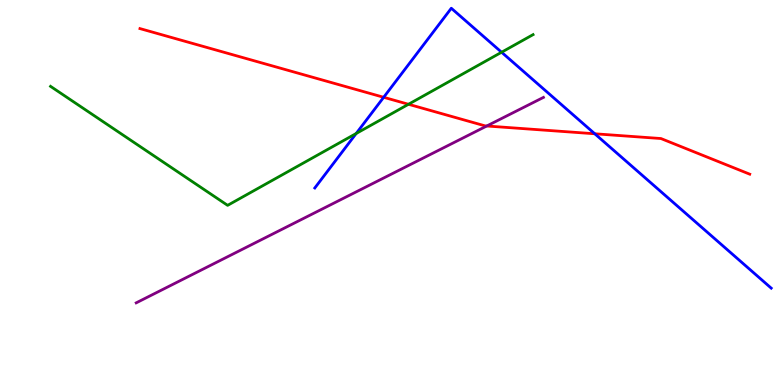[{'lines': ['blue', 'red'], 'intersections': [{'x': 4.95, 'y': 7.47}, {'x': 7.67, 'y': 6.53}]}, {'lines': ['green', 'red'], 'intersections': [{'x': 5.27, 'y': 7.29}]}, {'lines': ['purple', 'red'], 'intersections': [{'x': 6.28, 'y': 6.73}]}, {'lines': ['blue', 'green'], 'intersections': [{'x': 4.6, 'y': 6.53}, {'x': 6.47, 'y': 8.64}]}, {'lines': ['blue', 'purple'], 'intersections': []}, {'lines': ['green', 'purple'], 'intersections': []}]